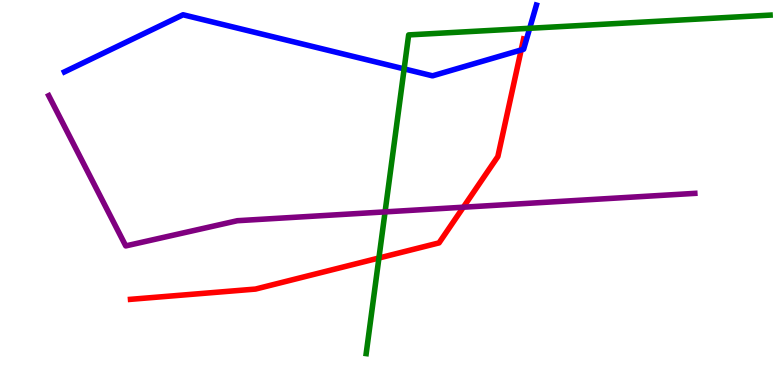[{'lines': ['blue', 'red'], 'intersections': [{'x': 6.72, 'y': 8.7}]}, {'lines': ['green', 'red'], 'intersections': [{'x': 4.89, 'y': 3.3}]}, {'lines': ['purple', 'red'], 'intersections': [{'x': 5.98, 'y': 4.62}]}, {'lines': ['blue', 'green'], 'intersections': [{'x': 5.21, 'y': 8.21}, {'x': 6.83, 'y': 9.27}]}, {'lines': ['blue', 'purple'], 'intersections': []}, {'lines': ['green', 'purple'], 'intersections': [{'x': 4.97, 'y': 4.5}]}]